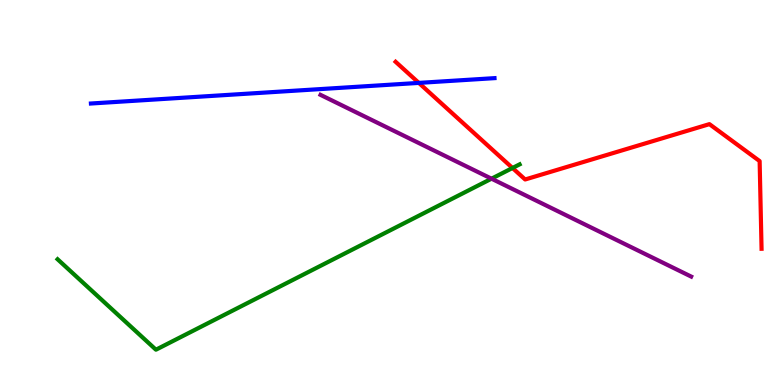[{'lines': ['blue', 'red'], 'intersections': [{'x': 5.4, 'y': 7.85}]}, {'lines': ['green', 'red'], 'intersections': [{'x': 6.61, 'y': 5.64}]}, {'lines': ['purple', 'red'], 'intersections': []}, {'lines': ['blue', 'green'], 'intersections': []}, {'lines': ['blue', 'purple'], 'intersections': []}, {'lines': ['green', 'purple'], 'intersections': [{'x': 6.34, 'y': 5.36}]}]